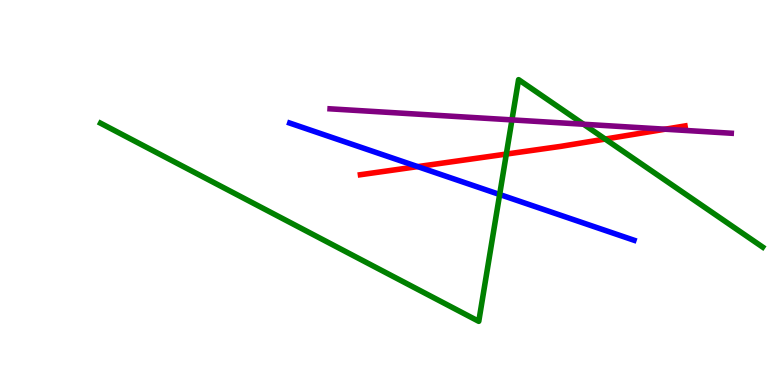[{'lines': ['blue', 'red'], 'intersections': [{'x': 5.39, 'y': 5.67}]}, {'lines': ['green', 'red'], 'intersections': [{'x': 6.53, 'y': 6.0}, {'x': 7.81, 'y': 6.39}]}, {'lines': ['purple', 'red'], 'intersections': [{'x': 8.58, 'y': 6.64}]}, {'lines': ['blue', 'green'], 'intersections': [{'x': 6.45, 'y': 4.95}]}, {'lines': ['blue', 'purple'], 'intersections': []}, {'lines': ['green', 'purple'], 'intersections': [{'x': 6.61, 'y': 6.89}, {'x': 7.53, 'y': 6.77}]}]